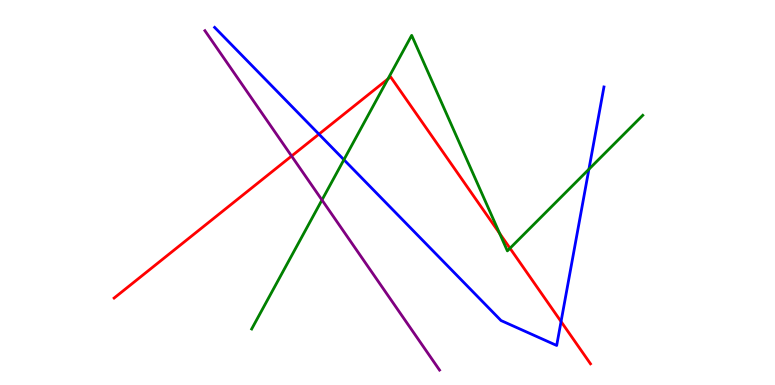[{'lines': ['blue', 'red'], 'intersections': [{'x': 4.12, 'y': 6.52}, {'x': 7.24, 'y': 1.65}]}, {'lines': ['green', 'red'], 'intersections': [{'x': 5.01, 'y': 7.95}, {'x': 6.45, 'y': 3.94}, {'x': 6.58, 'y': 3.55}]}, {'lines': ['purple', 'red'], 'intersections': [{'x': 3.76, 'y': 5.95}]}, {'lines': ['blue', 'green'], 'intersections': [{'x': 4.44, 'y': 5.85}, {'x': 7.6, 'y': 5.6}]}, {'lines': ['blue', 'purple'], 'intersections': []}, {'lines': ['green', 'purple'], 'intersections': [{'x': 4.15, 'y': 4.81}]}]